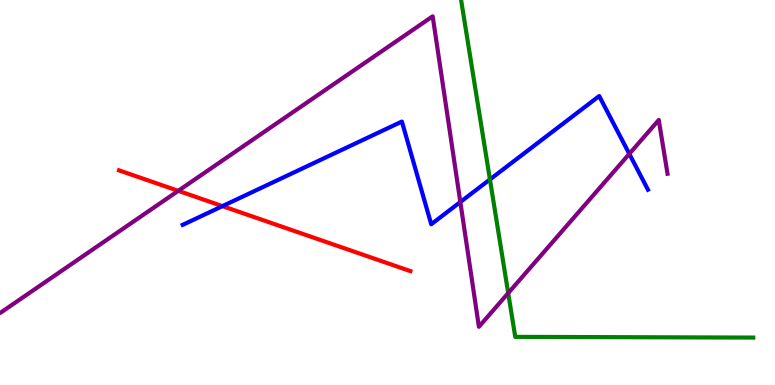[{'lines': ['blue', 'red'], 'intersections': [{'x': 2.87, 'y': 4.65}]}, {'lines': ['green', 'red'], 'intersections': []}, {'lines': ['purple', 'red'], 'intersections': [{'x': 2.3, 'y': 5.04}]}, {'lines': ['blue', 'green'], 'intersections': [{'x': 6.32, 'y': 5.34}]}, {'lines': ['blue', 'purple'], 'intersections': [{'x': 5.94, 'y': 4.75}, {'x': 8.12, 'y': 6.0}]}, {'lines': ['green', 'purple'], 'intersections': [{'x': 6.56, 'y': 2.39}]}]